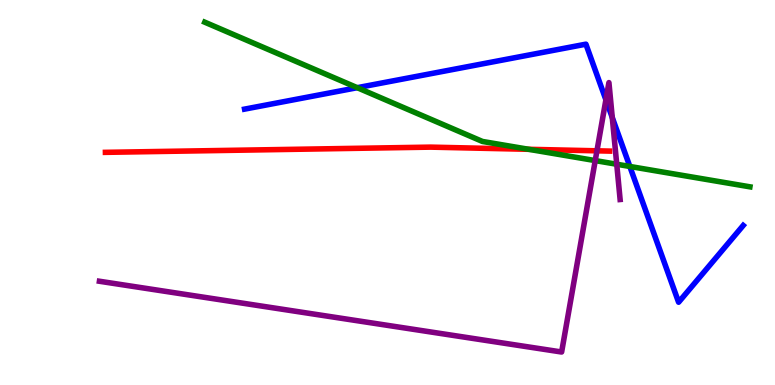[{'lines': ['blue', 'red'], 'intersections': []}, {'lines': ['green', 'red'], 'intersections': [{'x': 6.82, 'y': 6.12}]}, {'lines': ['purple', 'red'], 'intersections': [{'x': 7.7, 'y': 6.08}]}, {'lines': ['blue', 'green'], 'intersections': [{'x': 4.61, 'y': 7.72}, {'x': 8.13, 'y': 5.68}]}, {'lines': ['blue', 'purple'], 'intersections': [{'x': 7.82, 'y': 7.41}, {'x': 7.9, 'y': 6.95}]}, {'lines': ['green', 'purple'], 'intersections': [{'x': 7.68, 'y': 5.83}, {'x': 7.96, 'y': 5.73}]}]